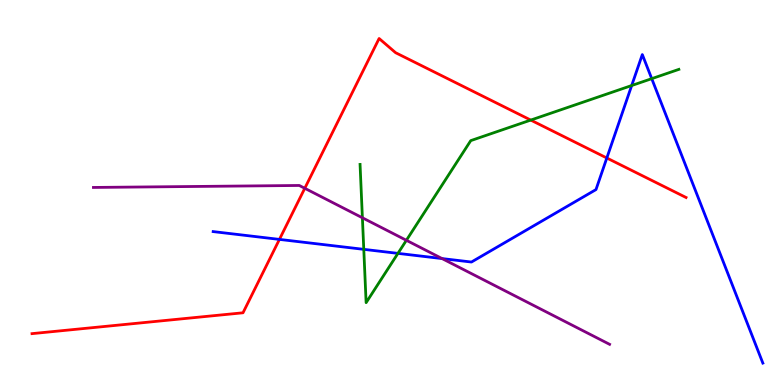[{'lines': ['blue', 'red'], 'intersections': [{'x': 3.61, 'y': 3.78}, {'x': 7.83, 'y': 5.9}]}, {'lines': ['green', 'red'], 'intersections': [{'x': 6.85, 'y': 6.88}]}, {'lines': ['purple', 'red'], 'intersections': [{'x': 3.93, 'y': 5.11}]}, {'lines': ['blue', 'green'], 'intersections': [{'x': 4.69, 'y': 3.52}, {'x': 5.13, 'y': 3.42}, {'x': 8.15, 'y': 7.78}, {'x': 8.41, 'y': 7.96}]}, {'lines': ['blue', 'purple'], 'intersections': [{'x': 5.7, 'y': 3.28}]}, {'lines': ['green', 'purple'], 'intersections': [{'x': 4.68, 'y': 4.34}, {'x': 5.24, 'y': 3.76}]}]